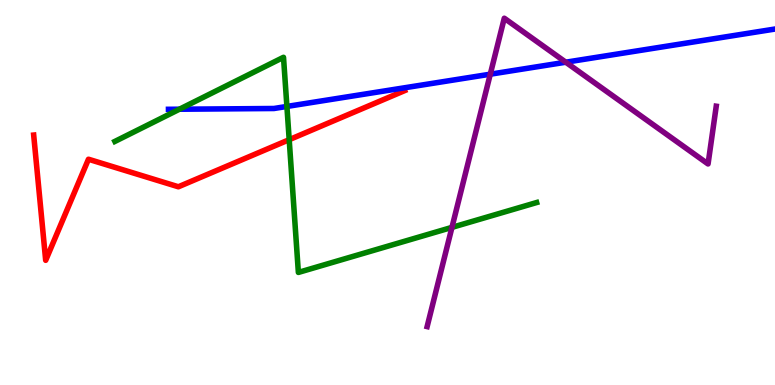[{'lines': ['blue', 'red'], 'intersections': []}, {'lines': ['green', 'red'], 'intersections': [{'x': 3.73, 'y': 6.37}]}, {'lines': ['purple', 'red'], 'intersections': []}, {'lines': ['blue', 'green'], 'intersections': [{'x': 2.32, 'y': 7.16}, {'x': 3.7, 'y': 7.24}]}, {'lines': ['blue', 'purple'], 'intersections': [{'x': 6.33, 'y': 8.07}, {'x': 7.3, 'y': 8.38}]}, {'lines': ['green', 'purple'], 'intersections': [{'x': 5.83, 'y': 4.09}]}]